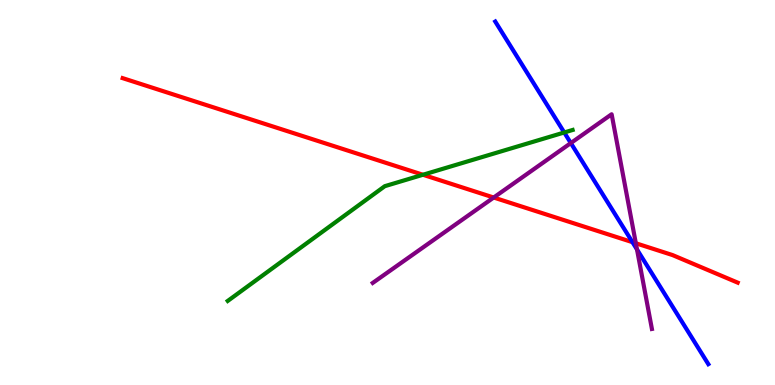[{'lines': ['blue', 'red'], 'intersections': [{'x': 8.16, 'y': 3.71}]}, {'lines': ['green', 'red'], 'intersections': [{'x': 5.46, 'y': 5.46}]}, {'lines': ['purple', 'red'], 'intersections': [{'x': 6.37, 'y': 4.87}, {'x': 8.2, 'y': 3.68}]}, {'lines': ['blue', 'green'], 'intersections': [{'x': 7.28, 'y': 6.56}]}, {'lines': ['blue', 'purple'], 'intersections': [{'x': 7.37, 'y': 6.28}, {'x': 8.22, 'y': 3.52}]}, {'lines': ['green', 'purple'], 'intersections': []}]